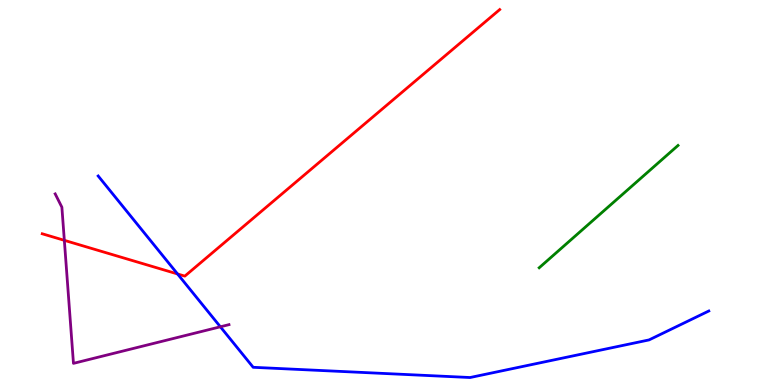[{'lines': ['blue', 'red'], 'intersections': [{'x': 2.29, 'y': 2.88}]}, {'lines': ['green', 'red'], 'intersections': []}, {'lines': ['purple', 'red'], 'intersections': [{'x': 0.83, 'y': 3.76}]}, {'lines': ['blue', 'green'], 'intersections': []}, {'lines': ['blue', 'purple'], 'intersections': [{'x': 2.84, 'y': 1.51}]}, {'lines': ['green', 'purple'], 'intersections': []}]